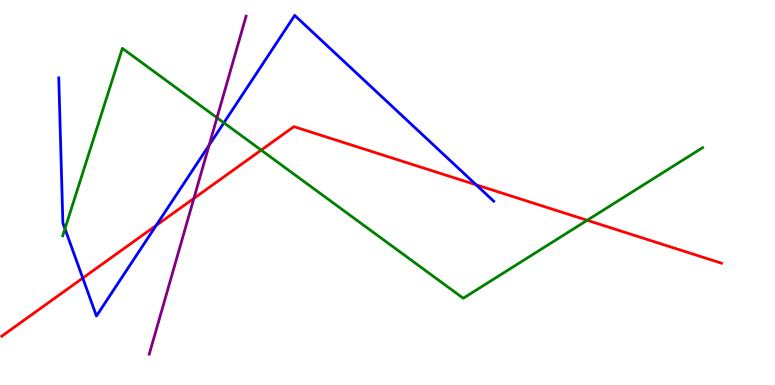[{'lines': ['blue', 'red'], 'intersections': [{'x': 1.07, 'y': 2.78}, {'x': 2.02, 'y': 4.14}, {'x': 6.14, 'y': 5.2}]}, {'lines': ['green', 'red'], 'intersections': [{'x': 3.37, 'y': 6.1}, {'x': 7.58, 'y': 4.28}]}, {'lines': ['purple', 'red'], 'intersections': [{'x': 2.5, 'y': 4.85}]}, {'lines': ['blue', 'green'], 'intersections': [{'x': 0.838, 'y': 4.06}, {'x': 2.89, 'y': 6.81}]}, {'lines': ['blue', 'purple'], 'intersections': [{'x': 2.7, 'y': 6.23}]}, {'lines': ['green', 'purple'], 'intersections': [{'x': 2.8, 'y': 6.94}]}]